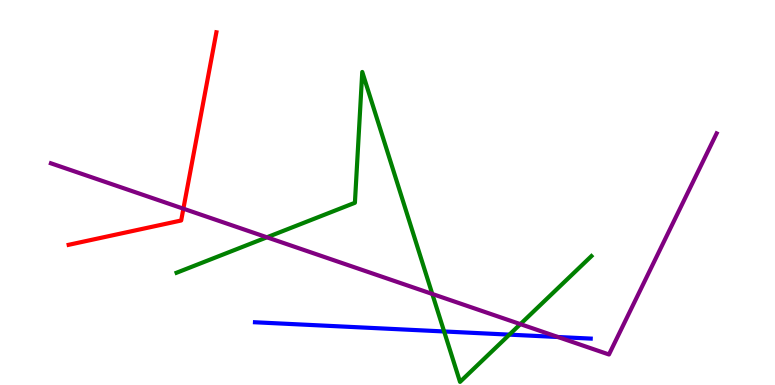[{'lines': ['blue', 'red'], 'intersections': []}, {'lines': ['green', 'red'], 'intersections': []}, {'lines': ['purple', 'red'], 'intersections': [{'x': 2.37, 'y': 4.58}]}, {'lines': ['blue', 'green'], 'intersections': [{'x': 5.73, 'y': 1.39}, {'x': 6.57, 'y': 1.31}]}, {'lines': ['blue', 'purple'], 'intersections': [{'x': 7.2, 'y': 1.25}]}, {'lines': ['green', 'purple'], 'intersections': [{'x': 3.44, 'y': 3.84}, {'x': 5.58, 'y': 2.36}, {'x': 6.71, 'y': 1.58}]}]